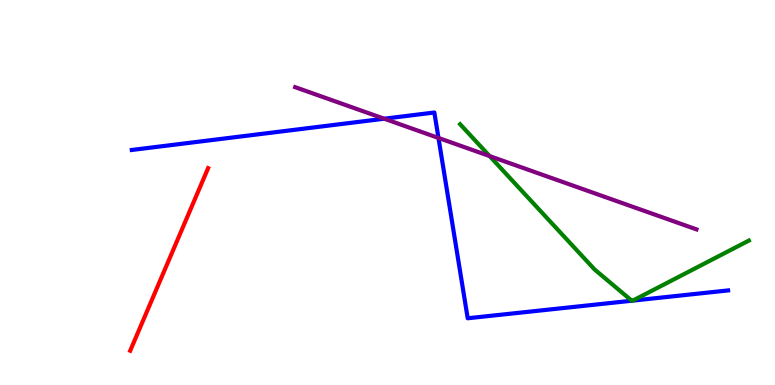[{'lines': ['blue', 'red'], 'intersections': []}, {'lines': ['green', 'red'], 'intersections': []}, {'lines': ['purple', 'red'], 'intersections': []}, {'lines': ['blue', 'green'], 'intersections': [{'x': 8.15, 'y': 2.19}, {'x': 8.17, 'y': 2.19}]}, {'lines': ['blue', 'purple'], 'intersections': [{'x': 4.96, 'y': 6.92}, {'x': 5.66, 'y': 6.42}]}, {'lines': ['green', 'purple'], 'intersections': [{'x': 6.32, 'y': 5.95}]}]